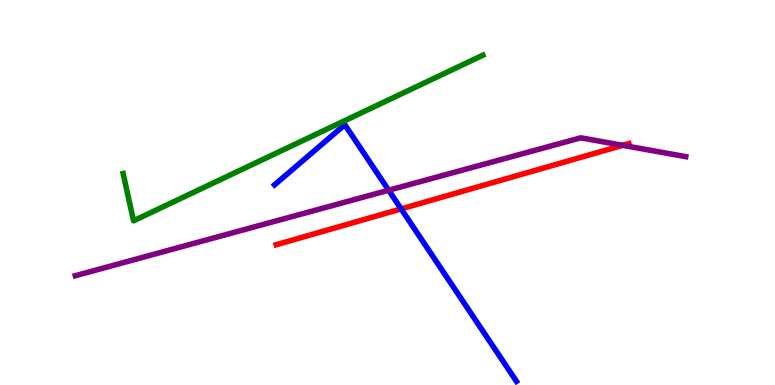[{'lines': ['blue', 'red'], 'intersections': [{'x': 5.18, 'y': 4.57}]}, {'lines': ['green', 'red'], 'intersections': []}, {'lines': ['purple', 'red'], 'intersections': [{'x': 8.03, 'y': 6.23}]}, {'lines': ['blue', 'green'], 'intersections': []}, {'lines': ['blue', 'purple'], 'intersections': [{'x': 5.01, 'y': 5.06}]}, {'lines': ['green', 'purple'], 'intersections': []}]